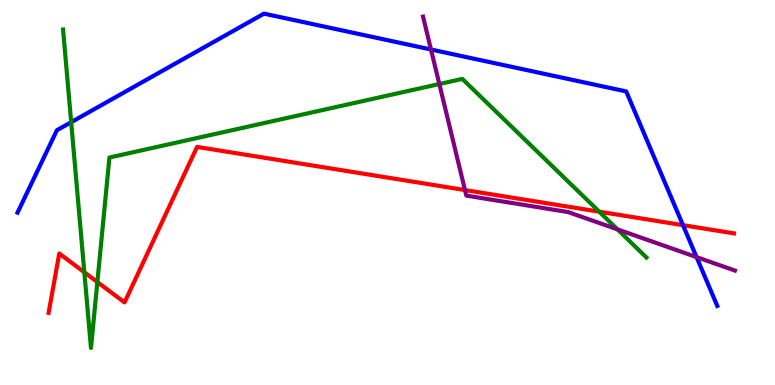[{'lines': ['blue', 'red'], 'intersections': [{'x': 8.81, 'y': 4.15}]}, {'lines': ['green', 'red'], 'intersections': [{'x': 1.09, 'y': 2.93}, {'x': 1.26, 'y': 2.67}, {'x': 7.73, 'y': 4.5}]}, {'lines': ['purple', 'red'], 'intersections': [{'x': 6.0, 'y': 5.06}]}, {'lines': ['blue', 'green'], 'intersections': [{'x': 0.919, 'y': 6.83}]}, {'lines': ['blue', 'purple'], 'intersections': [{'x': 5.56, 'y': 8.71}, {'x': 8.99, 'y': 3.32}]}, {'lines': ['green', 'purple'], 'intersections': [{'x': 5.67, 'y': 7.82}, {'x': 7.97, 'y': 4.04}]}]